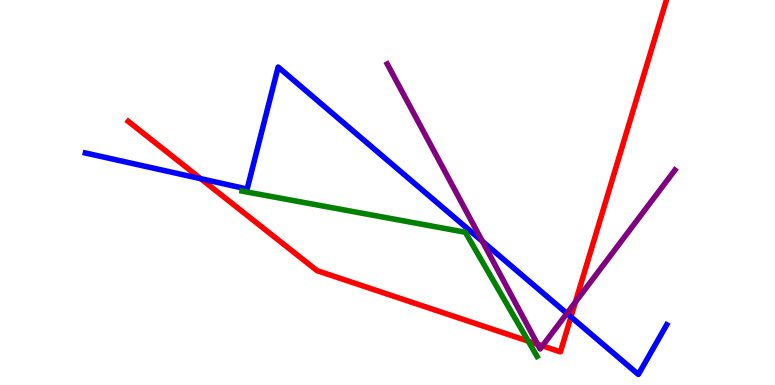[{'lines': ['blue', 'red'], 'intersections': [{'x': 2.59, 'y': 5.36}, {'x': 7.37, 'y': 1.77}]}, {'lines': ['green', 'red'], 'intersections': [{'x': 6.82, 'y': 1.14}]}, {'lines': ['purple', 'red'], 'intersections': [{'x': 6.94, 'y': 1.06}, {'x': 7.0, 'y': 1.02}, {'x': 7.42, 'y': 2.15}]}, {'lines': ['blue', 'green'], 'intersections': []}, {'lines': ['blue', 'purple'], 'intersections': [{'x': 6.22, 'y': 3.73}, {'x': 7.31, 'y': 1.86}]}, {'lines': ['green', 'purple'], 'intersections': []}]